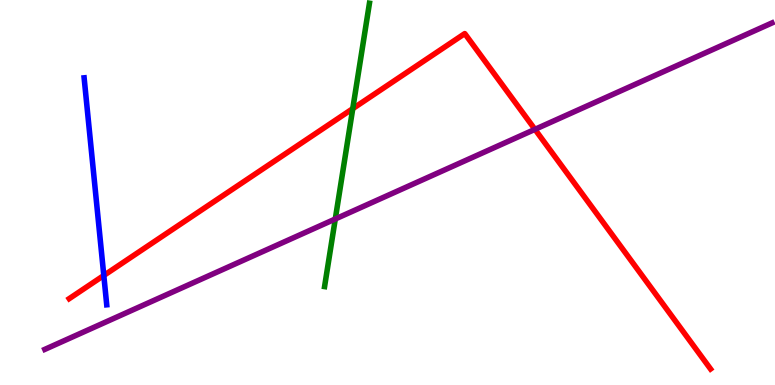[{'lines': ['blue', 'red'], 'intersections': [{'x': 1.34, 'y': 2.84}]}, {'lines': ['green', 'red'], 'intersections': [{'x': 4.55, 'y': 7.18}]}, {'lines': ['purple', 'red'], 'intersections': [{'x': 6.9, 'y': 6.64}]}, {'lines': ['blue', 'green'], 'intersections': []}, {'lines': ['blue', 'purple'], 'intersections': []}, {'lines': ['green', 'purple'], 'intersections': [{'x': 4.33, 'y': 4.31}]}]